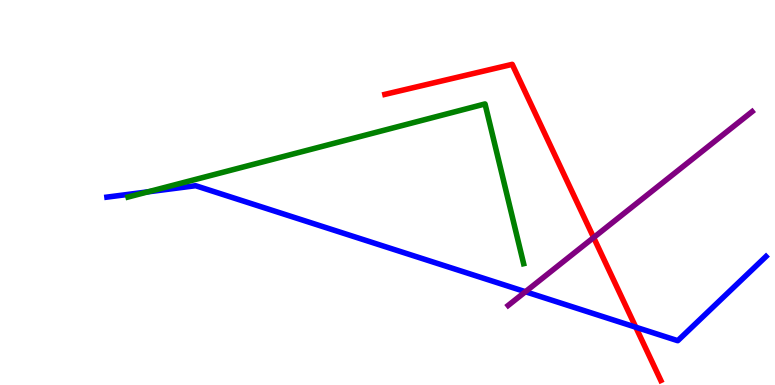[{'lines': ['blue', 'red'], 'intersections': [{'x': 8.2, 'y': 1.5}]}, {'lines': ['green', 'red'], 'intersections': []}, {'lines': ['purple', 'red'], 'intersections': [{'x': 7.66, 'y': 3.83}]}, {'lines': ['blue', 'green'], 'intersections': [{'x': 1.91, 'y': 5.02}]}, {'lines': ['blue', 'purple'], 'intersections': [{'x': 6.78, 'y': 2.42}]}, {'lines': ['green', 'purple'], 'intersections': []}]